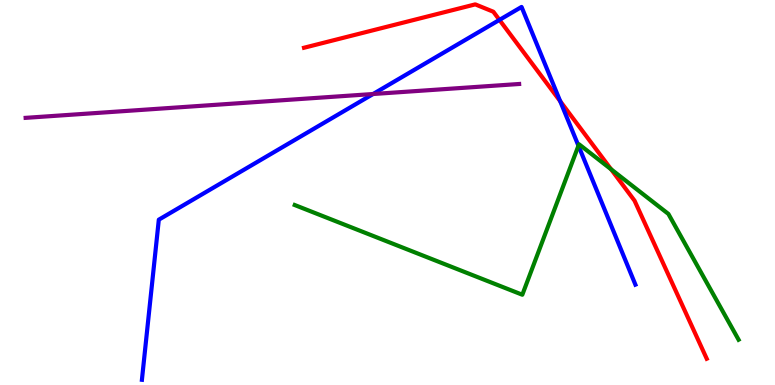[{'lines': ['blue', 'red'], 'intersections': [{'x': 6.44, 'y': 9.48}, {'x': 7.23, 'y': 7.37}]}, {'lines': ['green', 'red'], 'intersections': [{'x': 7.88, 'y': 5.6}]}, {'lines': ['purple', 'red'], 'intersections': []}, {'lines': ['blue', 'green'], 'intersections': [{'x': 7.46, 'y': 6.22}]}, {'lines': ['blue', 'purple'], 'intersections': [{'x': 4.81, 'y': 7.56}]}, {'lines': ['green', 'purple'], 'intersections': []}]